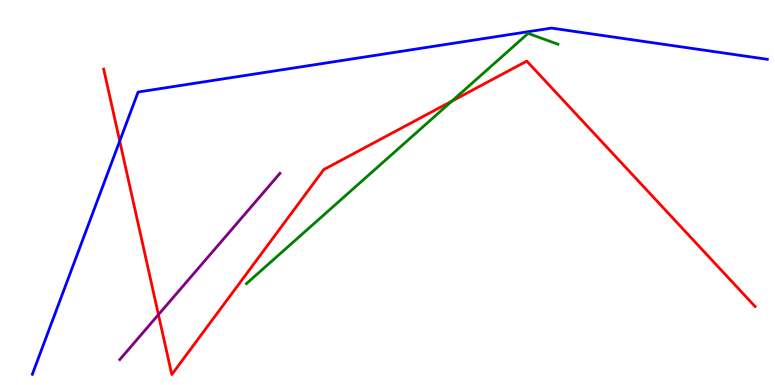[{'lines': ['blue', 'red'], 'intersections': [{'x': 1.54, 'y': 6.34}]}, {'lines': ['green', 'red'], 'intersections': [{'x': 5.83, 'y': 7.37}]}, {'lines': ['purple', 'red'], 'intersections': [{'x': 2.04, 'y': 1.83}]}, {'lines': ['blue', 'green'], 'intersections': []}, {'lines': ['blue', 'purple'], 'intersections': []}, {'lines': ['green', 'purple'], 'intersections': []}]